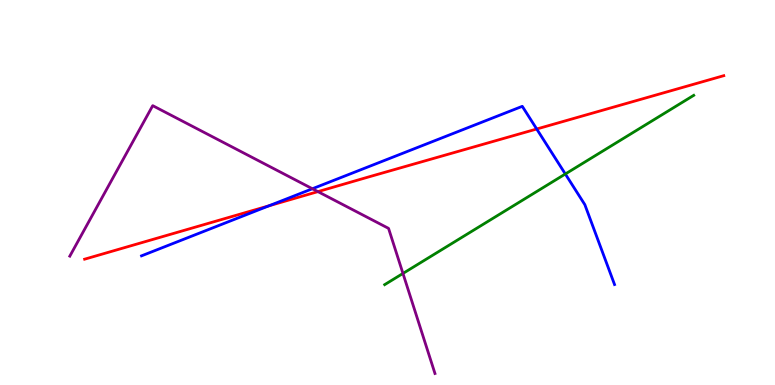[{'lines': ['blue', 'red'], 'intersections': [{'x': 3.47, 'y': 4.65}, {'x': 6.93, 'y': 6.65}]}, {'lines': ['green', 'red'], 'intersections': []}, {'lines': ['purple', 'red'], 'intersections': [{'x': 4.1, 'y': 5.02}]}, {'lines': ['blue', 'green'], 'intersections': [{'x': 7.29, 'y': 5.48}]}, {'lines': ['blue', 'purple'], 'intersections': [{'x': 4.03, 'y': 5.1}]}, {'lines': ['green', 'purple'], 'intersections': [{'x': 5.2, 'y': 2.9}]}]